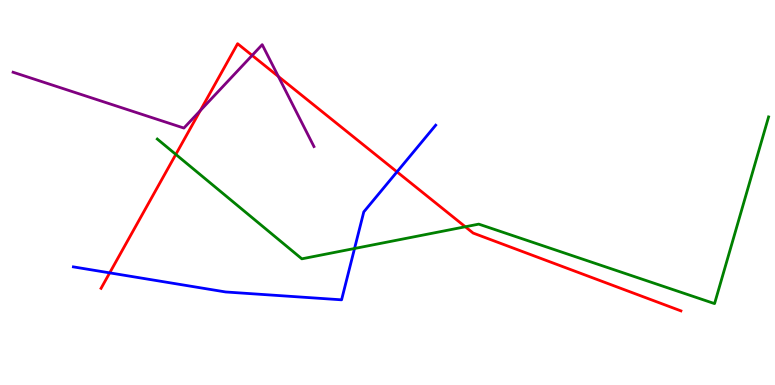[{'lines': ['blue', 'red'], 'intersections': [{'x': 1.42, 'y': 2.91}, {'x': 5.12, 'y': 5.54}]}, {'lines': ['green', 'red'], 'intersections': [{'x': 2.27, 'y': 5.99}, {'x': 6.0, 'y': 4.11}]}, {'lines': ['purple', 'red'], 'intersections': [{'x': 2.58, 'y': 7.13}, {'x': 3.25, 'y': 8.56}, {'x': 3.59, 'y': 8.01}]}, {'lines': ['blue', 'green'], 'intersections': [{'x': 4.57, 'y': 3.55}]}, {'lines': ['blue', 'purple'], 'intersections': []}, {'lines': ['green', 'purple'], 'intersections': []}]